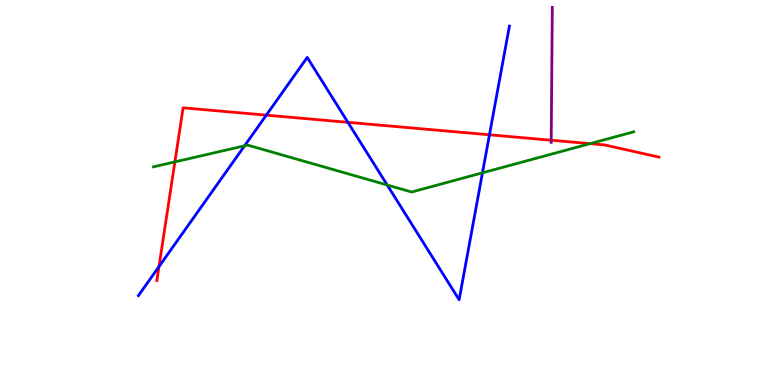[{'lines': ['blue', 'red'], 'intersections': [{'x': 2.05, 'y': 3.08}, {'x': 3.44, 'y': 7.01}, {'x': 4.49, 'y': 6.82}, {'x': 6.32, 'y': 6.5}]}, {'lines': ['green', 'red'], 'intersections': [{'x': 2.26, 'y': 5.8}, {'x': 7.61, 'y': 6.27}]}, {'lines': ['purple', 'red'], 'intersections': [{'x': 7.11, 'y': 6.36}]}, {'lines': ['blue', 'green'], 'intersections': [{'x': 3.16, 'y': 6.21}, {'x': 5.0, 'y': 5.19}, {'x': 6.23, 'y': 5.51}]}, {'lines': ['blue', 'purple'], 'intersections': []}, {'lines': ['green', 'purple'], 'intersections': []}]